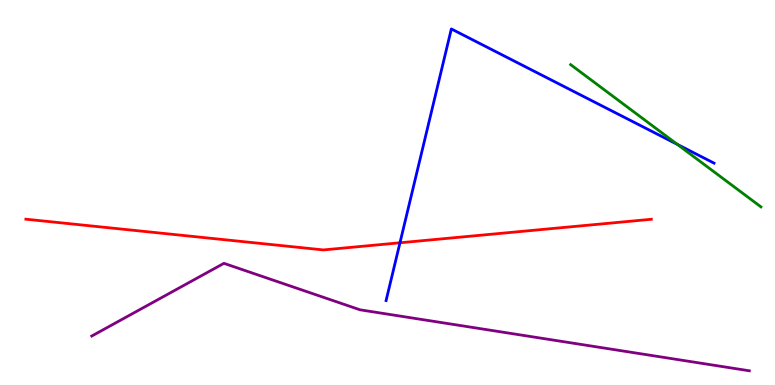[{'lines': ['blue', 'red'], 'intersections': [{'x': 5.16, 'y': 3.69}]}, {'lines': ['green', 'red'], 'intersections': []}, {'lines': ['purple', 'red'], 'intersections': []}, {'lines': ['blue', 'green'], 'intersections': [{'x': 8.74, 'y': 6.25}]}, {'lines': ['blue', 'purple'], 'intersections': []}, {'lines': ['green', 'purple'], 'intersections': []}]